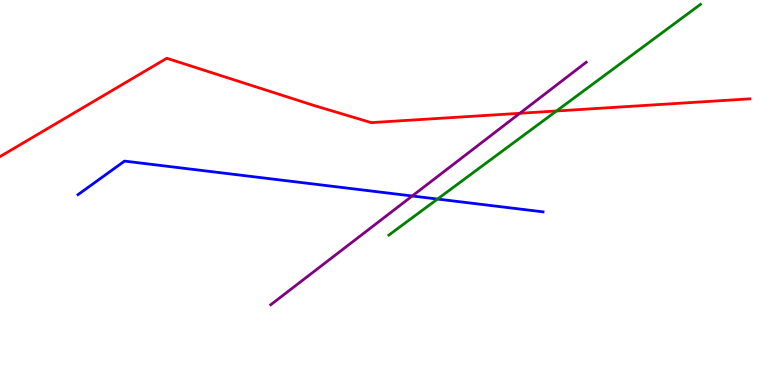[{'lines': ['blue', 'red'], 'intersections': []}, {'lines': ['green', 'red'], 'intersections': [{'x': 7.18, 'y': 7.12}]}, {'lines': ['purple', 'red'], 'intersections': [{'x': 6.71, 'y': 7.06}]}, {'lines': ['blue', 'green'], 'intersections': [{'x': 5.65, 'y': 4.83}]}, {'lines': ['blue', 'purple'], 'intersections': [{'x': 5.32, 'y': 4.91}]}, {'lines': ['green', 'purple'], 'intersections': []}]